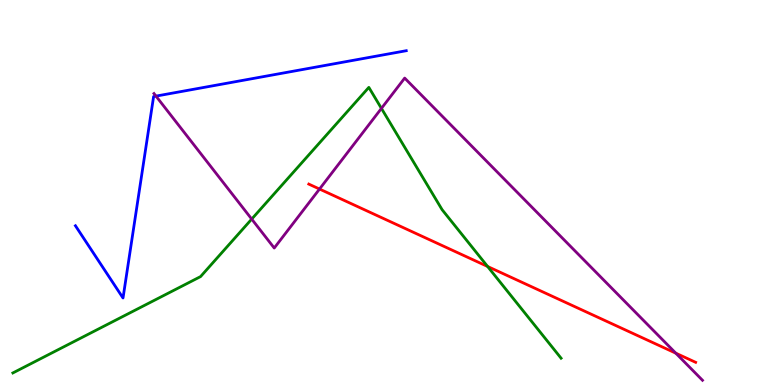[{'lines': ['blue', 'red'], 'intersections': []}, {'lines': ['green', 'red'], 'intersections': [{'x': 6.29, 'y': 3.08}]}, {'lines': ['purple', 'red'], 'intersections': [{'x': 4.12, 'y': 5.09}, {'x': 8.72, 'y': 0.827}]}, {'lines': ['blue', 'green'], 'intersections': []}, {'lines': ['blue', 'purple'], 'intersections': [{'x': 2.01, 'y': 7.5}]}, {'lines': ['green', 'purple'], 'intersections': [{'x': 3.25, 'y': 4.31}, {'x': 4.92, 'y': 7.18}]}]